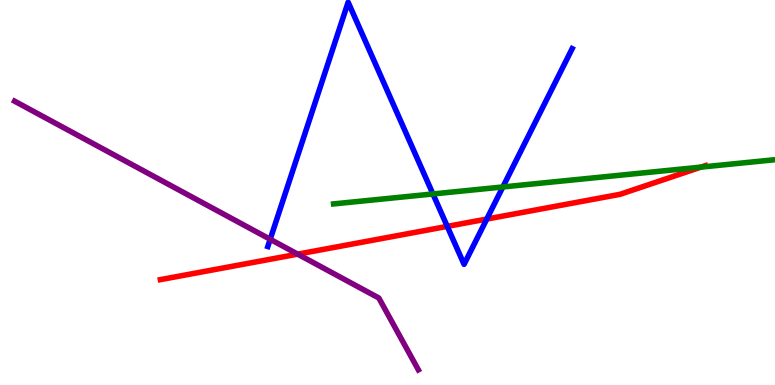[{'lines': ['blue', 'red'], 'intersections': [{'x': 5.77, 'y': 4.12}, {'x': 6.28, 'y': 4.31}]}, {'lines': ['green', 'red'], 'intersections': [{'x': 9.04, 'y': 5.66}]}, {'lines': ['purple', 'red'], 'intersections': [{'x': 3.84, 'y': 3.4}]}, {'lines': ['blue', 'green'], 'intersections': [{'x': 5.59, 'y': 4.96}, {'x': 6.49, 'y': 5.14}]}, {'lines': ['blue', 'purple'], 'intersections': [{'x': 3.49, 'y': 3.78}]}, {'lines': ['green', 'purple'], 'intersections': []}]